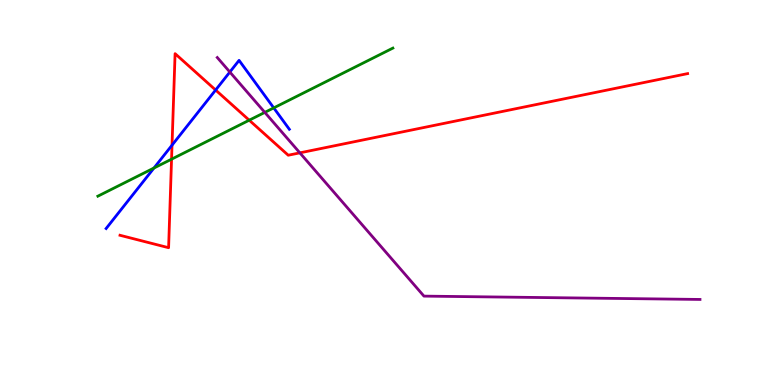[{'lines': ['blue', 'red'], 'intersections': [{'x': 2.22, 'y': 6.23}, {'x': 2.78, 'y': 7.66}]}, {'lines': ['green', 'red'], 'intersections': [{'x': 2.21, 'y': 5.87}, {'x': 3.22, 'y': 6.88}]}, {'lines': ['purple', 'red'], 'intersections': [{'x': 3.87, 'y': 6.03}]}, {'lines': ['blue', 'green'], 'intersections': [{'x': 1.99, 'y': 5.64}, {'x': 3.53, 'y': 7.2}]}, {'lines': ['blue', 'purple'], 'intersections': [{'x': 2.97, 'y': 8.13}]}, {'lines': ['green', 'purple'], 'intersections': [{'x': 3.42, 'y': 7.08}]}]